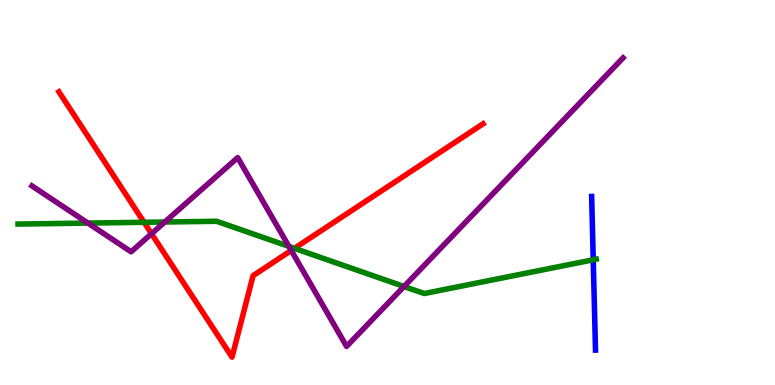[{'lines': ['blue', 'red'], 'intersections': []}, {'lines': ['green', 'red'], 'intersections': [{'x': 1.86, 'y': 4.23}, {'x': 3.8, 'y': 3.55}]}, {'lines': ['purple', 'red'], 'intersections': [{'x': 1.95, 'y': 3.93}, {'x': 3.76, 'y': 3.49}]}, {'lines': ['blue', 'green'], 'intersections': [{'x': 7.65, 'y': 3.25}]}, {'lines': ['blue', 'purple'], 'intersections': []}, {'lines': ['green', 'purple'], 'intersections': [{'x': 1.13, 'y': 4.21}, {'x': 2.13, 'y': 4.23}, {'x': 3.73, 'y': 3.6}, {'x': 5.21, 'y': 2.56}]}]